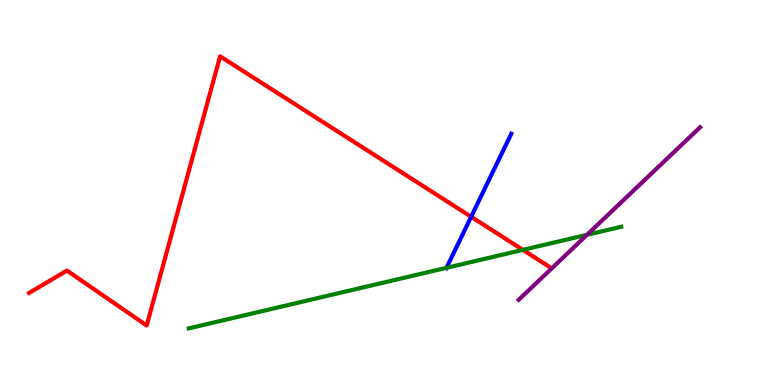[{'lines': ['blue', 'red'], 'intersections': [{'x': 6.08, 'y': 4.37}]}, {'lines': ['green', 'red'], 'intersections': [{'x': 6.75, 'y': 3.51}]}, {'lines': ['purple', 'red'], 'intersections': []}, {'lines': ['blue', 'green'], 'intersections': [{'x': 5.76, 'y': 3.04}]}, {'lines': ['blue', 'purple'], 'intersections': []}, {'lines': ['green', 'purple'], 'intersections': [{'x': 7.57, 'y': 3.9}]}]